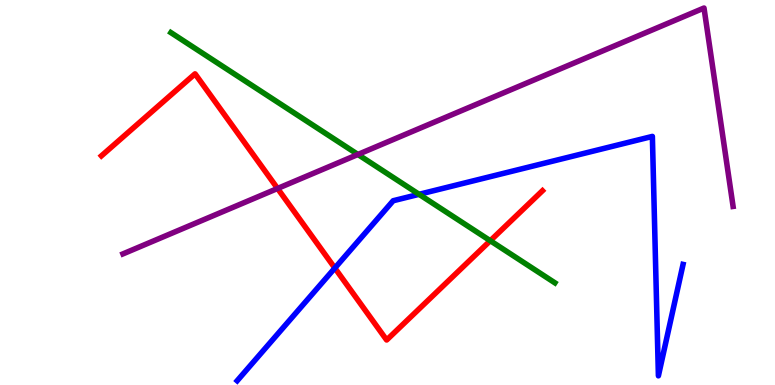[{'lines': ['blue', 'red'], 'intersections': [{'x': 4.32, 'y': 3.04}]}, {'lines': ['green', 'red'], 'intersections': [{'x': 6.33, 'y': 3.75}]}, {'lines': ['purple', 'red'], 'intersections': [{'x': 3.58, 'y': 5.1}]}, {'lines': ['blue', 'green'], 'intersections': [{'x': 5.41, 'y': 4.95}]}, {'lines': ['blue', 'purple'], 'intersections': []}, {'lines': ['green', 'purple'], 'intersections': [{'x': 4.62, 'y': 5.99}]}]